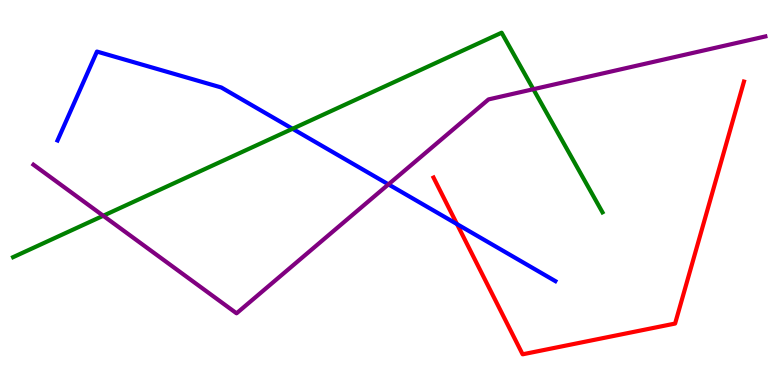[{'lines': ['blue', 'red'], 'intersections': [{'x': 5.9, 'y': 4.18}]}, {'lines': ['green', 'red'], 'intersections': []}, {'lines': ['purple', 'red'], 'intersections': []}, {'lines': ['blue', 'green'], 'intersections': [{'x': 3.77, 'y': 6.66}]}, {'lines': ['blue', 'purple'], 'intersections': [{'x': 5.01, 'y': 5.21}]}, {'lines': ['green', 'purple'], 'intersections': [{'x': 1.33, 'y': 4.4}, {'x': 6.88, 'y': 7.68}]}]